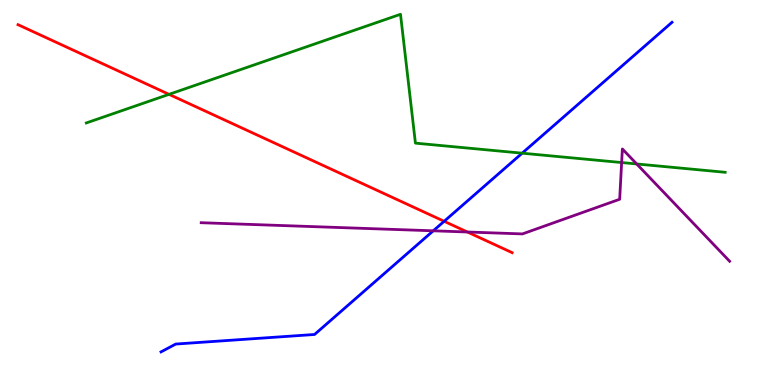[{'lines': ['blue', 'red'], 'intersections': [{'x': 5.73, 'y': 4.25}]}, {'lines': ['green', 'red'], 'intersections': [{'x': 2.18, 'y': 7.55}]}, {'lines': ['purple', 'red'], 'intersections': [{'x': 6.03, 'y': 3.97}]}, {'lines': ['blue', 'green'], 'intersections': [{'x': 6.74, 'y': 6.02}]}, {'lines': ['blue', 'purple'], 'intersections': [{'x': 5.59, 'y': 4.0}]}, {'lines': ['green', 'purple'], 'intersections': [{'x': 8.02, 'y': 5.78}, {'x': 8.22, 'y': 5.74}]}]